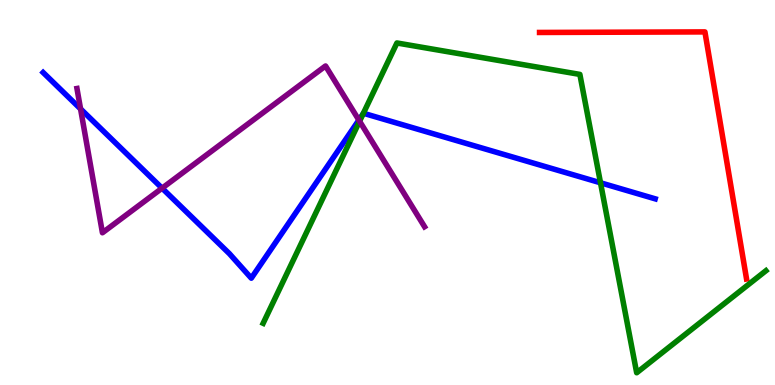[{'lines': ['blue', 'red'], 'intersections': []}, {'lines': ['green', 'red'], 'intersections': []}, {'lines': ['purple', 'red'], 'intersections': []}, {'lines': ['blue', 'green'], 'intersections': [{'x': 4.69, 'y': 7.04}, {'x': 7.75, 'y': 5.25}]}, {'lines': ['blue', 'purple'], 'intersections': [{'x': 1.04, 'y': 7.17}, {'x': 2.09, 'y': 5.11}, {'x': 4.63, 'y': 6.88}]}, {'lines': ['green', 'purple'], 'intersections': [{'x': 4.64, 'y': 6.85}]}]